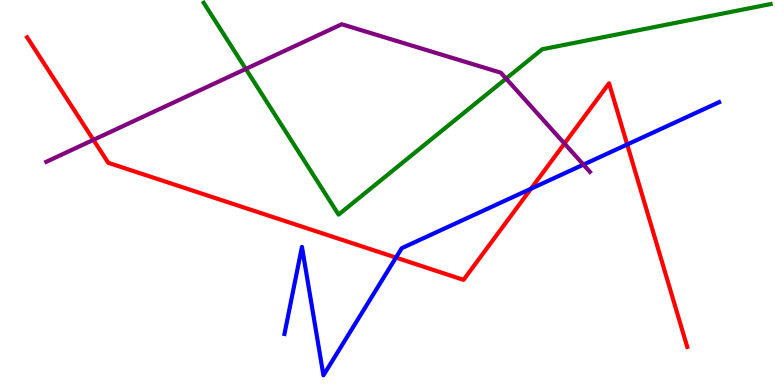[{'lines': ['blue', 'red'], 'intersections': [{'x': 5.11, 'y': 3.31}, {'x': 6.85, 'y': 5.1}, {'x': 8.09, 'y': 6.25}]}, {'lines': ['green', 'red'], 'intersections': []}, {'lines': ['purple', 'red'], 'intersections': [{'x': 1.21, 'y': 6.37}, {'x': 7.28, 'y': 6.27}]}, {'lines': ['blue', 'green'], 'intersections': []}, {'lines': ['blue', 'purple'], 'intersections': [{'x': 7.53, 'y': 5.72}]}, {'lines': ['green', 'purple'], 'intersections': [{'x': 3.17, 'y': 8.21}, {'x': 6.53, 'y': 7.96}]}]